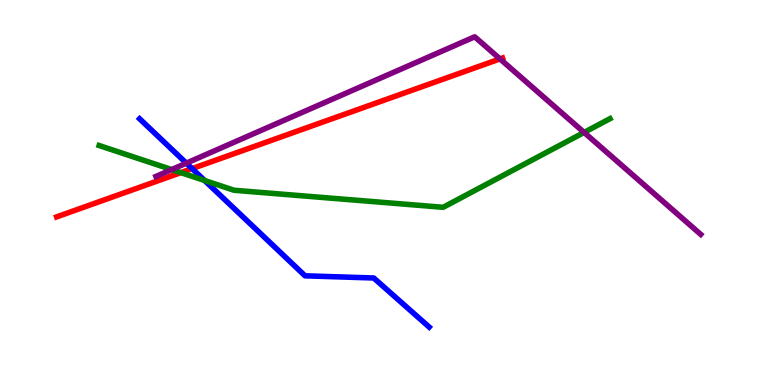[{'lines': ['blue', 'red'], 'intersections': [{'x': 2.48, 'y': 5.62}]}, {'lines': ['green', 'red'], 'intersections': [{'x': 2.33, 'y': 5.52}]}, {'lines': ['purple', 'red'], 'intersections': [{'x': 6.45, 'y': 8.47}]}, {'lines': ['blue', 'green'], 'intersections': [{'x': 2.64, 'y': 5.31}]}, {'lines': ['blue', 'purple'], 'intersections': [{'x': 2.4, 'y': 5.76}]}, {'lines': ['green', 'purple'], 'intersections': [{'x': 2.22, 'y': 5.6}, {'x': 7.54, 'y': 6.56}]}]